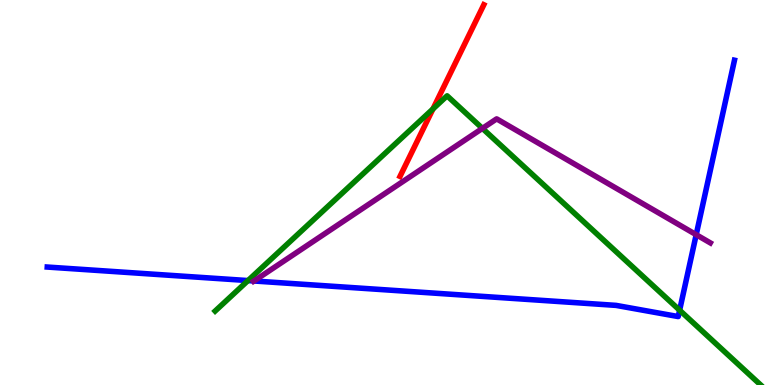[{'lines': ['blue', 'red'], 'intersections': []}, {'lines': ['green', 'red'], 'intersections': [{'x': 5.59, 'y': 7.17}]}, {'lines': ['purple', 'red'], 'intersections': []}, {'lines': ['blue', 'green'], 'intersections': [{'x': 3.2, 'y': 2.71}, {'x': 8.77, 'y': 1.94}]}, {'lines': ['blue', 'purple'], 'intersections': [{'x': 3.28, 'y': 2.7}, {'x': 8.98, 'y': 3.9}]}, {'lines': ['green', 'purple'], 'intersections': [{'x': 6.22, 'y': 6.67}]}]